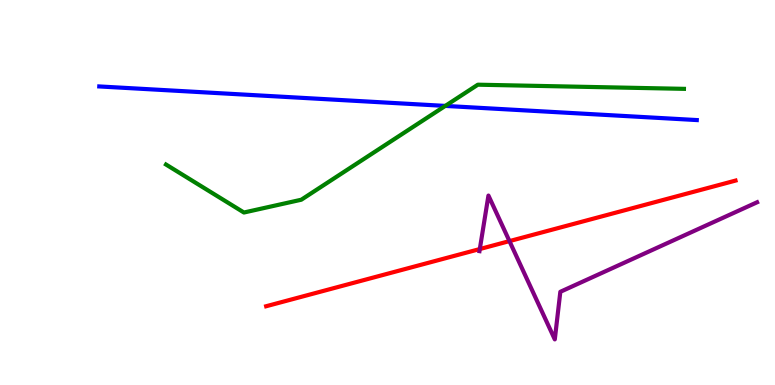[{'lines': ['blue', 'red'], 'intersections': []}, {'lines': ['green', 'red'], 'intersections': []}, {'lines': ['purple', 'red'], 'intersections': [{'x': 6.19, 'y': 3.53}, {'x': 6.57, 'y': 3.74}]}, {'lines': ['blue', 'green'], 'intersections': [{'x': 5.75, 'y': 7.25}]}, {'lines': ['blue', 'purple'], 'intersections': []}, {'lines': ['green', 'purple'], 'intersections': []}]